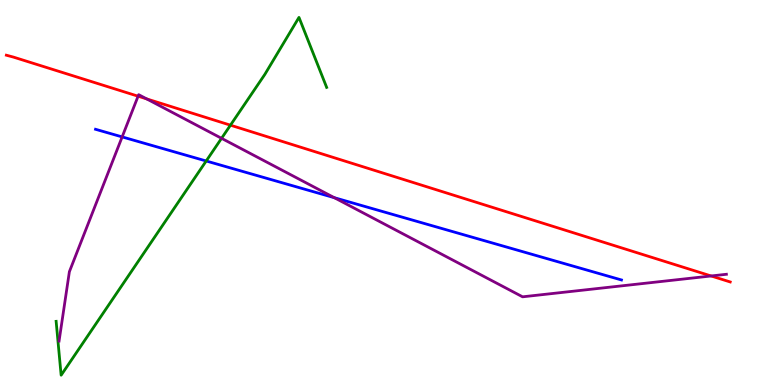[{'lines': ['blue', 'red'], 'intersections': []}, {'lines': ['green', 'red'], 'intersections': [{'x': 2.97, 'y': 6.75}]}, {'lines': ['purple', 'red'], 'intersections': [{'x': 1.78, 'y': 7.5}, {'x': 1.89, 'y': 7.43}, {'x': 9.18, 'y': 2.83}]}, {'lines': ['blue', 'green'], 'intersections': [{'x': 2.66, 'y': 5.82}]}, {'lines': ['blue', 'purple'], 'intersections': [{'x': 1.58, 'y': 6.44}, {'x': 4.31, 'y': 4.87}]}, {'lines': ['green', 'purple'], 'intersections': [{'x': 2.86, 'y': 6.41}]}]